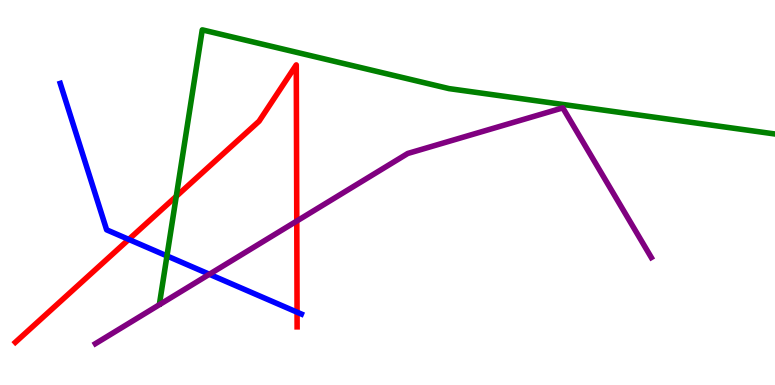[{'lines': ['blue', 'red'], 'intersections': [{'x': 1.66, 'y': 3.78}, {'x': 3.83, 'y': 1.89}]}, {'lines': ['green', 'red'], 'intersections': [{'x': 2.27, 'y': 4.9}]}, {'lines': ['purple', 'red'], 'intersections': [{'x': 3.83, 'y': 4.26}]}, {'lines': ['blue', 'green'], 'intersections': [{'x': 2.15, 'y': 3.35}]}, {'lines': ['blue', 'purple'], 'intersections': [{'x': 2.7, 'y': 2.88}]}, {'lines': ['green', 'purple'], 'intersections': []}]